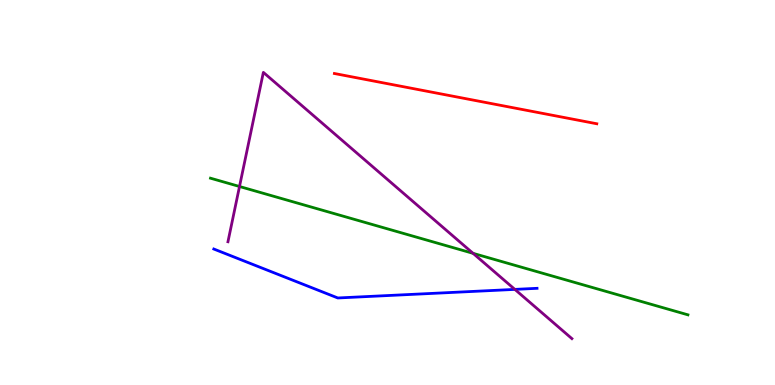[{'lines': ['blue', 'red'], 'intersections': []}, {'lines': ['green', 'red'], 'intersections': []}, {'lines': ['purple', 'red'], 'intersections': []}, {'lines': ['blue', 'green'], 'intersections': []}, {'lines': ['blue', 'purple'], 'intersections': [{'x': 6.64, 'y': 2.48}]}, {'lines': ['green', 'purple'], 'intersections': [{'x': 3.09, 'y': 5.16}, {'x': 6.1, 'y': 3.42}]}]